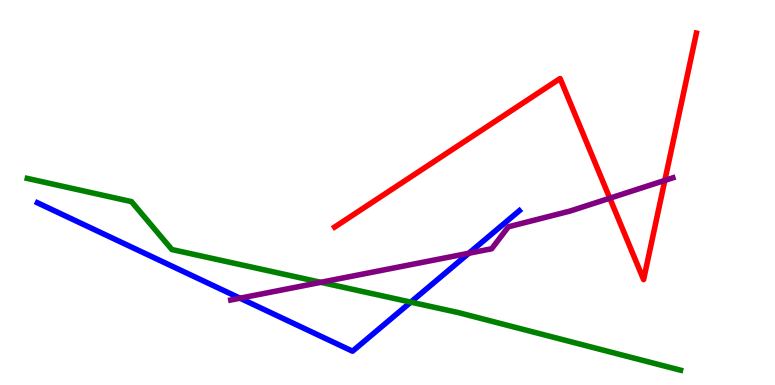[{'lines': ['blue', 'red'], 'intersections': []}, {'lines': ['green', 'red'], 'intersections': []}, {'lines': ['purple', 'red'], 'intersections': [{'x': 7.87, 'y': 4.85}, {'x': 8.58, 'y': 5.31}]}, {'lines': ['blue', 'green'], 'intersections': [{'x': 5.3, 'y': 2.15}]}, {'lines': ['blue', 'purple'], 'intersections': [{'x': 3.1, 'y': 2.25}, {'x': 6.05, 'y': 3.42}]}, {'lines': ['green', 'purple'], 'intersections': [{'x': 4.14, 'y': 2.67}]}]